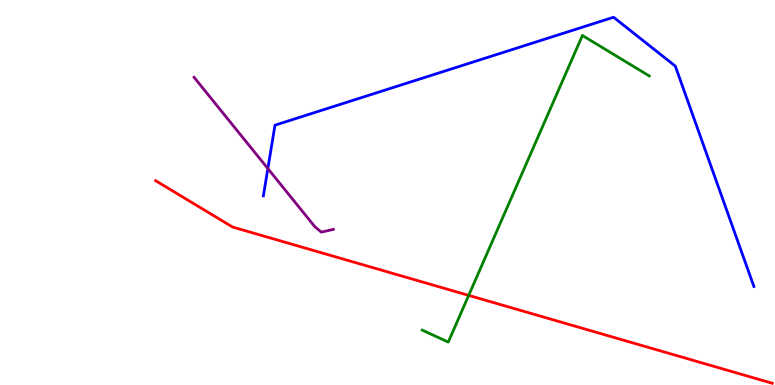[{'lines': ['blue', 'red'], 'intersections': []}, {'lines': ['green', 'red'], 'intersections': [{'x': 6.05, 'y': 2.33}]}, {'lines': ['purple', 'red'], 'intersections': []}, {'lines': ['blue', 'green'], 'intersections': []}, {'lines': ['blue', 'purple'], 'intersections': [{'x': 3.46, 'y': 5.62}]}, {'lines': ['green', 'purple'], 'intersections': []}]